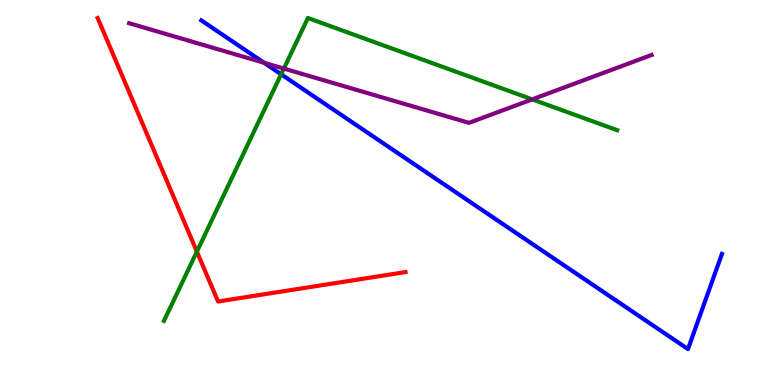[{'lines': ['blue', 'red'], 'intersections': []}, {'lines': ['green', 'red'], 'intersections': [{'x': 2.54, 'y': 3.46}]}, {'lines': ['purple', 'red'], 'intersections': []}, {'lines': ['blue', 'green'], 'intersections': [{'x': 3.63, 'y': 8.07}]}, {'lines': ['blue', 'purple'], 'intersections': [{'x': 3.41, 'y': 8.37}]}, {'lines': ['green', 'purple'], 'intersections': [{'x': 3.66, 'y': 8.22}, {'x': 6.87, 'y': 7.42}]}]